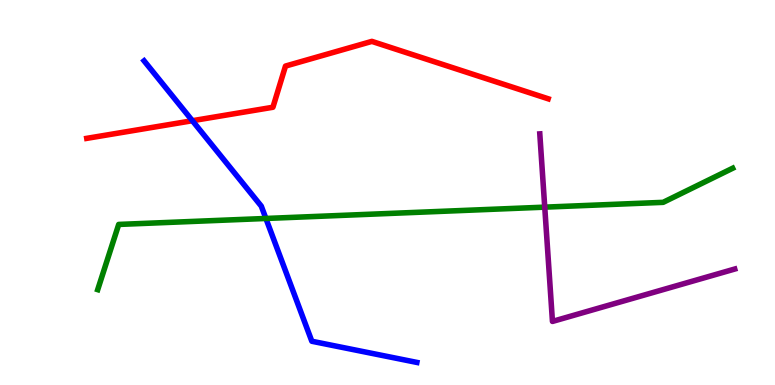[{'lines': ['blue', 'red'], 'intersections': [{'x': 2.48, 'y': 6.86}]}, {'lines': ['green', 'red'], 'intersections': []}, {'lines': ['purple', 'red'], 'intersections': []}, {'lines': ['blue', 'green'], 'intersections': [{'x': 3.43, 'y': 4.33}]}, {'lines': ['blue', 'purple'], 'intersections': []}, {'lines': ['green', 'purple'], 'intersections': [{'x': 7.03, 'y': 4.62}]}]